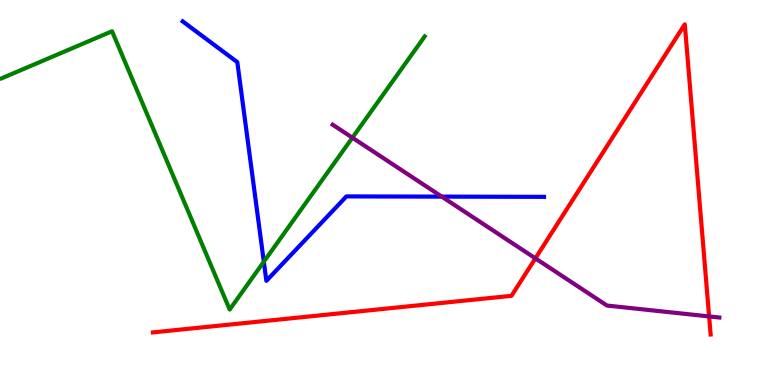[{'lines': ['blue', 'red'], 'intersections': []}, {'lines': ['green', 'red'], 'intersections': []}, {'lines': ['purple', 'red'], 'intersections': [{'x': 6.91, 'y': 3.29}, {'x': 9.15, 'y': 1.78}]}, {'lines': ['blue', 'green'], 'intersections': [{'x': 3.4, 'y': 3.2}]}, {'lines': ['blue', 'purple'], 'intersections': [{'x': 5.7, 'y': 4.89}]}, {'lines': ['green', 'purple'], 'intersections': [{'x': 4.55, 'y': 6.42}]}]